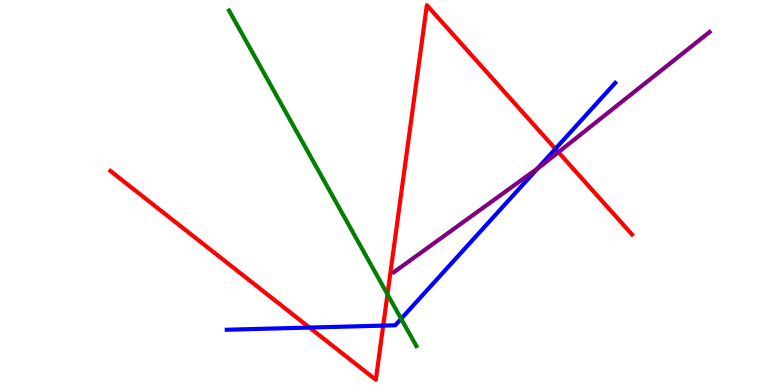[{'lines': ['blue', 'red'], 'intersections': [{'x': 3.99, 'y': 1.49}, {'x': 4.94, 'y': 1.54}, {'x': 7.17, 'y': 6.13}]}, {'lines': ['green', 'red'], 'intersections': [{'x': 5.0, 'y': 2.36}]}, {'lines': ['purple', 'red'], 'intersections': [{'x': 7.21, 'y': 6.05}]}, {'lines': ['blue', 'green'], 'intersections': [{'x': 5.18, 'y': 1.72}]}, {'lines': ['blue', 'purple'], 'intersections': [{'x': 6.94, 'y': 5.63}]}, {'lines': ['green', 'purple'], 'intersections': []}]